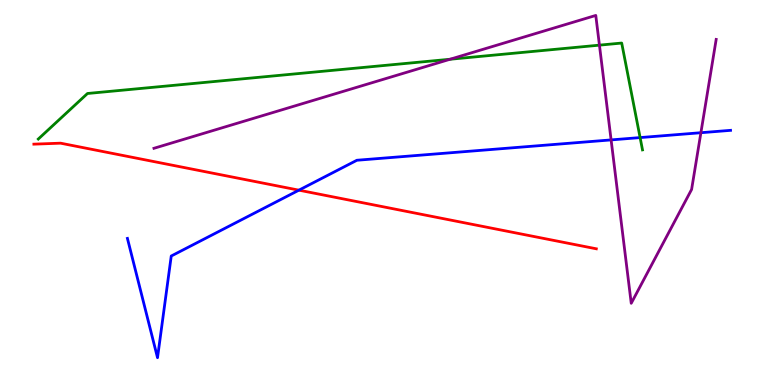[{'lines': ['blue', 'red'], 'intersections': [{'x': 3.86, 'y': 5.06}]}, {'lines': ['green', 'red'], 'intersections': []}, {'lines': ['purple', 'red'], 'intersections': []}, {'lines': ['blue', 'green'], 'intersections': [{'x': 8.26, 'y': 6.43}]}, {'lines': ['blue', 'purple'], 'intersections': [{'x': 7.89, 'y': 6.37}, {'x': 9.04, 'y': 6.55}]}, {'lines': ['green', 'purple'], 'intersections': [{'x': 5.81, 'y': 8.46}, {'x': 7.73, 'y': 8.83}]}]